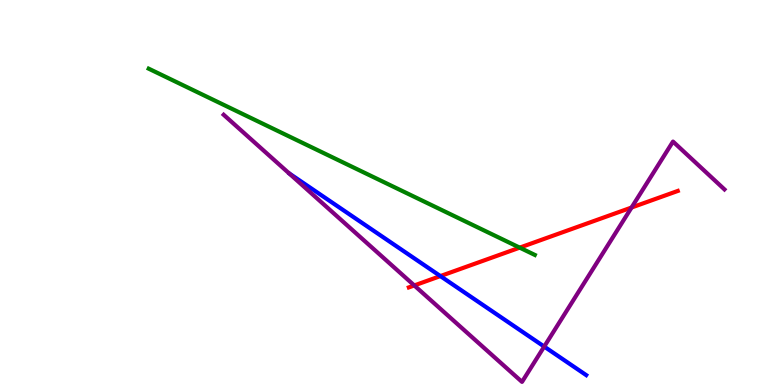[{'lines': ['blue', 'red'], 'intersections': [{'x': 5.68, 'y': 2.83}]}, {'lines': ['green', 'red'], 'intersections': [{'x': 6.71, 'y': 3.57}]}, {'lines': ['purple', 'red'], 'intersections': [{'x': 5.35, 'y': 2.59}, {'x': 8.15, 'y': 4.61}]}, {'lines': ['blue', 'green'], 'intersections': []}, {'lines': ['blue', 'purple'], 'intersections': [{'x': 7.02, 'y': 0.998}]}, {'lines': ['green', 'purple'], 'intersections': []}]